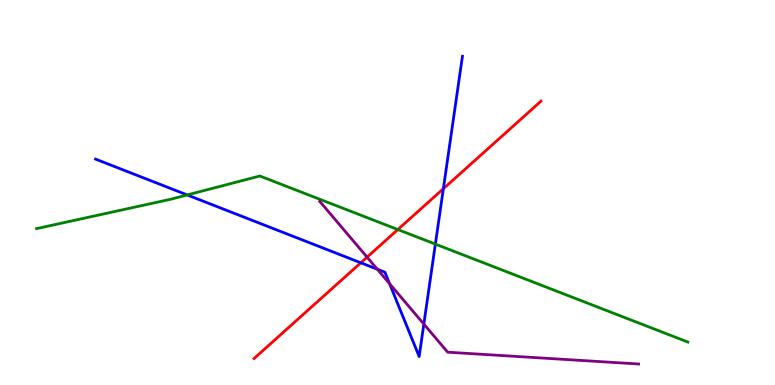[{'lines': ['blue', 'red'], 'intersections': [{'x': 4.66, 'y': 3.17}, {'x': 5.72, 'y': 5.1}]}, {'lines': ['green', 'red'], 'intersections': [{'x': 5.13, 'y': 4.04}]}, {'lines': ['purple', 'red'], 'intersections': [{'x': 4.74, 'y': 3.32}]}, {'lines': ['blue', 'green'], 'intersections': [{'x': 2.42, 'y': 4.94}, {'x': 5.62, 'y': 3.66}]}, {'lines': ['blue', 'purple'], 'intersections': [{'x': 4.87, 'y': 3.01}, {'x': 5.03, 'y': 2.63}, {'x': 5.47, 'y': 1.58}]}, {'lines': ['green', 'purple'], 'intersections': []}]